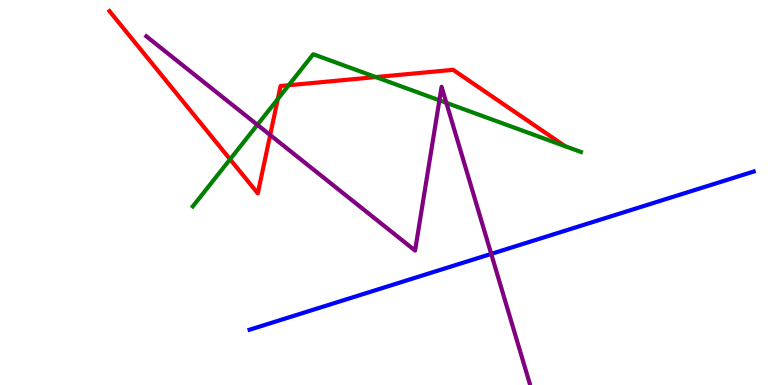[{'lines': ['blue', 'red'], 'intersections': []}, {'lines': ['green', 'red'], 'intersections': [{'x': 2.97, 'y': 5.86}, {'x': 3.58, 'y': 7.43}, {'x': 3.73, 'y': 7.79}, {'x': 4.85, 'y': 8.0}]}, {'lines': ['purple', 'red'], 'intersections': [{'x': 3.49, 'y': 6.49}]}, {'lines': ['blue', 'green'], 'intersections': []}, {'lines': ['blue', 'purple'], 'intersections': [{'x': 6.34, 'y': 3.41}]}, {'lines': ['green', 'purple'], 'intersections': [{'x': 3.32, 'y': 6.76}, {'x': 5.67, 'y': 7.39}, {'x': 5.76, 'y': 7.33}]}]